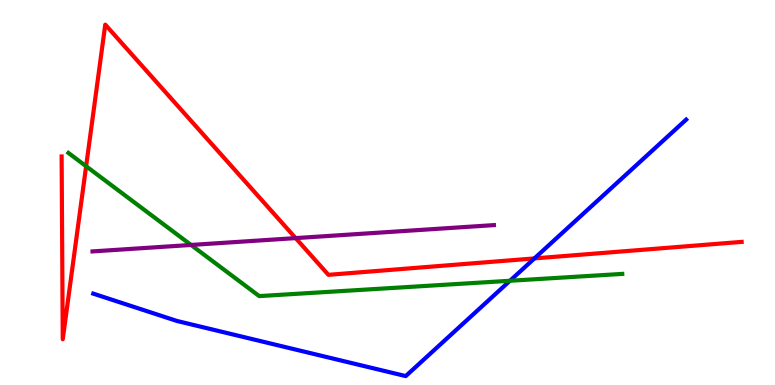[{'lines': ['blue', 'red'], 'intersections': [{'x': 6.9, 'y': 3.29}]}, {'lines': ['green', 'red'], 'intersections': [{'x': 1.11, 'y': 5.68}]}, {'lines': ['purple', 'red'], 'intersections': [{'x': 3.81, 'y': 3.82}]}, {'lines': ['blue', 'green'], 'intersections': [{'x': 6.58, 'y': 2.71}]}, {'lines': ['blue', 'purple'], 'intersections': []}, {'lines': ['green', 'purple'], 'intersections': [{'x': 2.47, 'y': 3.64}]}]